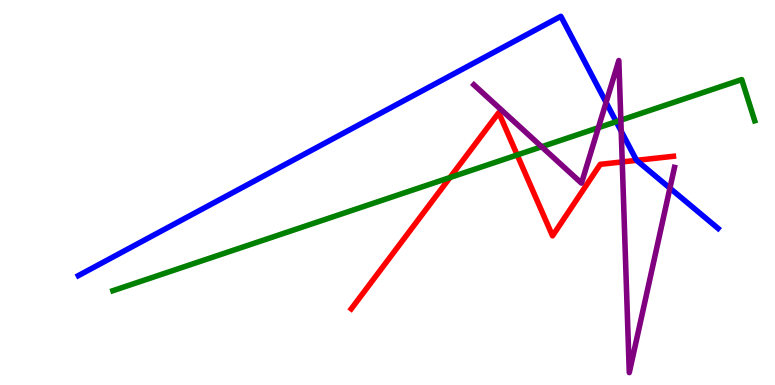[{'lines': ['blue', 'red'], 'intersections': [{'x': 8.21, 'y': 5.84}]}, {'lines': ['green', 'red'], 'intersections': [{'x': 5.81, 'y': 5.39}, {'x': 6.67, 'y': 5.98}]}, {'lines': ['purple', 'red'], 'intersections': [{'x': 8.03, 'y': 5.79}]}, {'lines': ['blue', 'green'], 'intersections': [{'x': 7.95, 'y': 6.84}]}, {'lines': ['blue', 'purple'], 'intersections': [{'x': 7.82, 'y': 7.34}, {'x': 8.02, 'y': 6.59}, {'x': 8.64, 'y': 5.11}]}, {'lines': ['green', 'purple'], 'intersections': [{'x': 6.99, 'y': 6.19}, {'x': 7.72, 'y': 6.68}, {'x': 8.01, 'y': 6.88}]}]